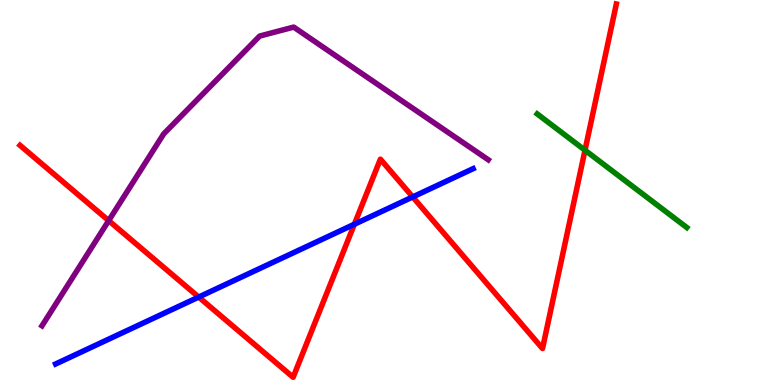[{'lines': ['blue', 'red'], 'intersections': [{'x': 2.56, 'y': 2.28}, {'x': 4.57, 'y': 4.18}, {'x': 5.33, 'y': 4.88}]}, {'lines': ['green', 'red'], 'intersections': [{'x': 7.55, 'y': 6.1}]}, {'lines': ['purple', 'red'], 'intersections': [{'x': 1.4, 'y': 4.27}]}, {'lines': ['blue', 'green'], 'intersections': []}, {'lines': ['blue', 'purple'], 'intersections': []}, {'lines': ['green', 'purple'], 'intersections': []}]